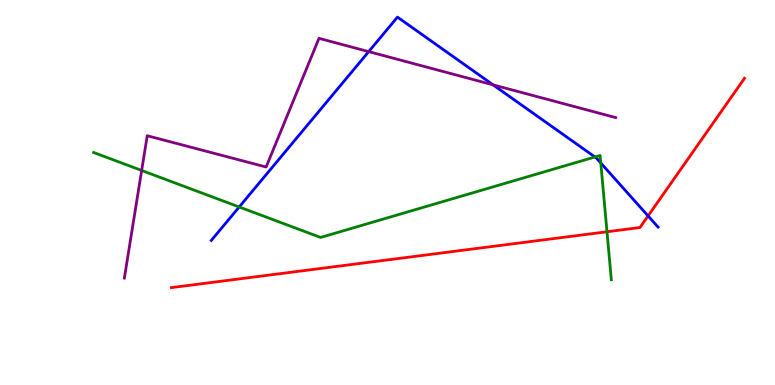[{'lines': ['blue', 'red'], 'intersections': [{'x': 8.36, 'y': 4.39}]}, {'lines': ['green', 'red'], 'intersections': [{'x': 7.83, 'y': 3.98}]}, {'lines': ['purple', 'red'], 'intersections': []}, {'lines': ['blue', 'green'], 'intersections': [{'x': 3.09, 'y': 4.62}, {'x': 7.68, 'y': 5.92}, {'x': 7.75, 'y': 5.77}]}, {'lines': ['blue', 'purple'], 'intersections': [{'x': 4.76, 'y': 8.66}, {'x': 6.36, 'y': 7.8}]}, {'lines': ['green', 'purple'], 'intersections': [{'x': 1.83, 'y': 5.57}]}]